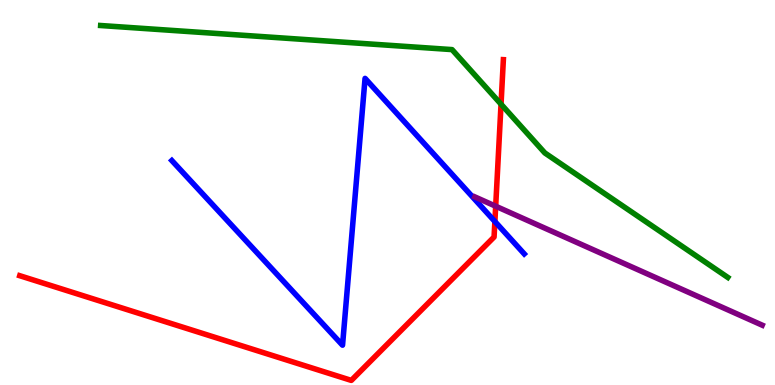[{'lines': ['blue', 'red'], 'intersections': [{'x': 6.39, 'y': 4.25}]}, {'lines': ['green', 'red'], 'intersections': [{'x': 6.47, 'y': 7.29}]}, {'lines': ['purple', 'red'], 'intersections': [{'x': 6.4, 'y': 4.64}]}, {'lines': ['blue', 'green'], 'intersections': []}, {'lines': ['blue', 'purple'], 'intersections': []}, {'lines': ['green', 'purple'], 'intersections': []}]